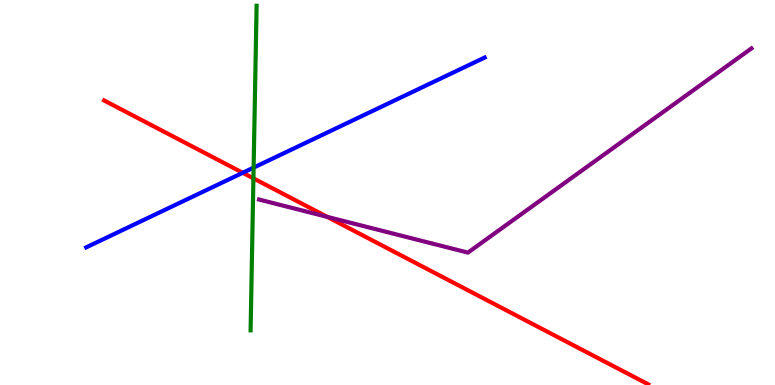[{'lines': ['blue', 'red'], 'intersections': [{'x': 3.13, 'y': 5.51}]}, {'lines': ['green', 'red'], 'intersections': [{'x': 3.27, 'y': 5.37}]}, {'lines': ['purple', 'red'], 'intersections': [{'x': 4.22, 'y': 4.37}]}, {'lines': ['blue', 'green'], 'intersections': [{'x': 3.27, 'y': 5.65}]}, {'lines': ['blue', 'purple'], 'intersections': []}, {'lines': ['green', 'purple'], 'intersections': []}]